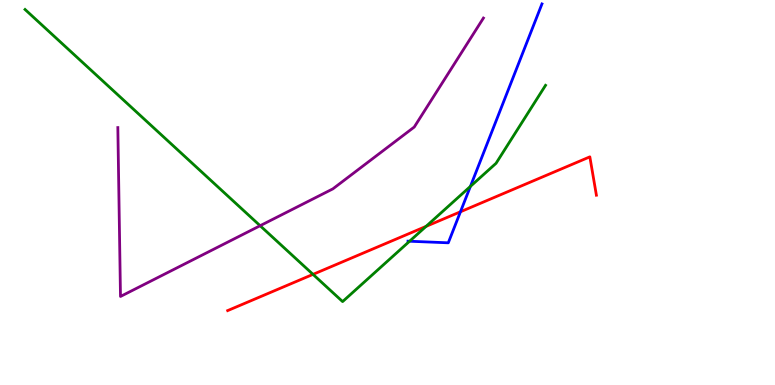[{'lines': ['blue', 'red'], 'intersections': [{'x': 5.94, 'y': 4.5}]}, {'lines': ['green', 'red'], 'intersections': [{'x': 4.04, 'y': 2.87}, {'x': 5.5, 'y': 4.12}]}, {'lines': ['purple', 'red'], 'intersections': []}, {'lines': ['blue', 'green'], 'intersections': [{'x': 5.28, 'y': 3.73}, {'x': 6.07, 'y': 5.16}]}, {'lines': ['blue', 'purple'], 'intersections': []}, {'lines': ['green', 'purple'], 'intersections': [{'x': 3.36, 'y': 4.14}]}]